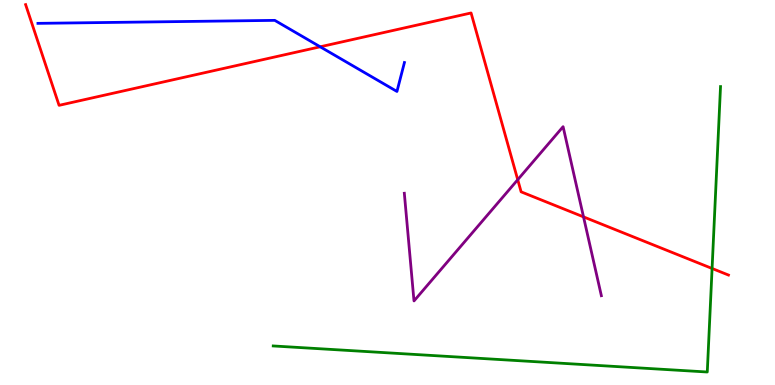[{'lines': ['blue', 'red'], 'intersections': [{'x': 4.13, 'y': 8.78}]}, {'lines': ['green', 'red'], 'intersections': [{'x': 9.19, 'y': 3.03}]}, {'lines': ['purple', 'red'], 'intersections': [{'x': 6.68, 'y': 5.33}, {'x': 7.53, 'y': 4.37}]}, {'lines': ['blue', 'green'], 'intersections': []}, {'lines': ['blue', 'purple'], 'intersections': []}, {'lines': ['green', 'purple'], 'intersections': []}]